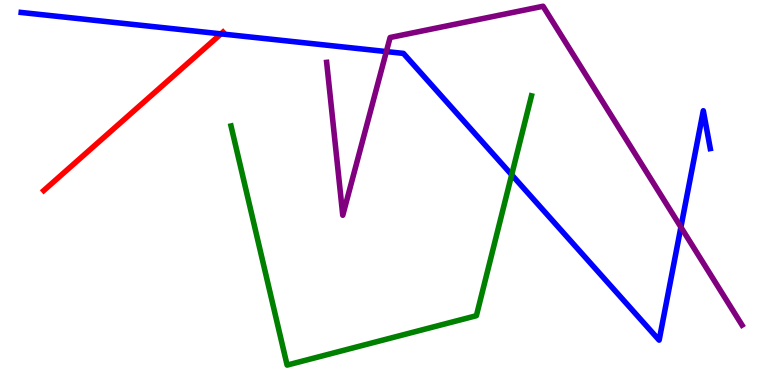[{'lines': ['blue', 'red'], 'intersections': [{'x': 2.85, 'y': 9.12}]}, {'lines': ['green', 'red'], 'intersections': []}, {'lines': ['purple', 'red'], 'intersections': []}, {'lines': ['blue', 'green'], 'intersections': [{'x': 6.6, 'y': 5.46}]}, {'lines': ['blue', 'purple'], 'intersections': [{'x': 4.99, 'y': 8.66}, {'x': 8.79, 'y': 4.1}]}, {'lines': ['green', 'purple'], 'intersections': []}]